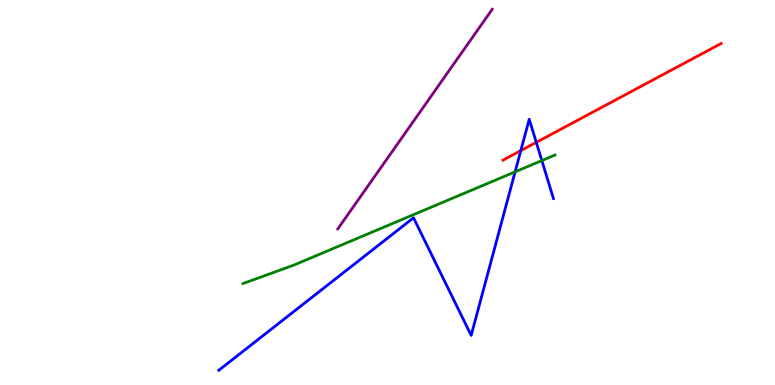[{'lines': ['blue', 'red'], 'intersections': [{'x': 6.72, 'y': 6.09}, {'x': 6.92, 'y': 6.3}]}, {'lines': ['green', 'red'], 'intersections': []}, {'lines': ['purple', 'red'], 'intersections': []}, {'lines': ['blue', 'green'], 'intersections': [{'x': 6.65, 'y': 5.54}, {'x': 6.99, 'y': 5.83}]}, {'lines': ['blue', 'purple'], 'intersections': []}, {'lines': ['green', 'purple'], 'intersections': []}]